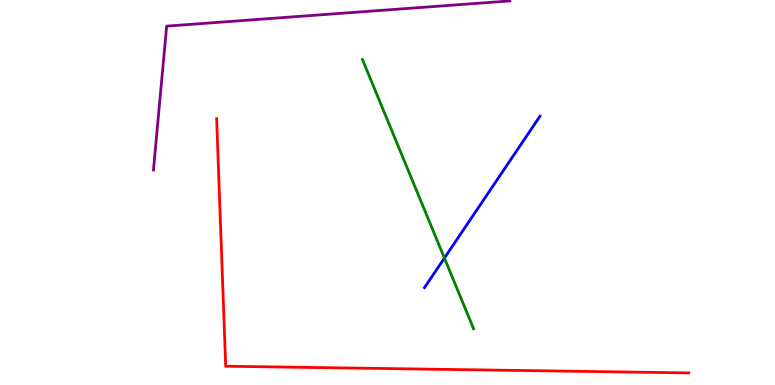[{'lines': ['blue', 'red'], 'intersections': []}, {'lines': ['green', 'red'], 'intersections': []}, {'lines': ['purple', 'red'], 'intersections': []}, {'lines': ['blue', 'green'], 'intersections': [{'x': 5.73, 'y': 3.3}]}, {'lines': ['blue', 'purple'], 'intersections': []}, {'lines': ['green', 'purple'], 'intersections': []}]